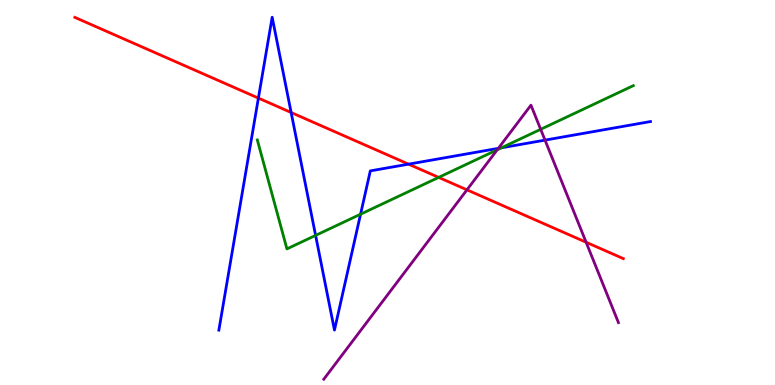[{'lines': ['blue', 'red'], 'intersections': [{'x': 3.33, 'y': 7.45}, {'x': 3.76, 'y': 7.08}, {'x': 5.27, 'y': 5.74}]}, {'lines': ['green', 'red'], 'intersections': [{'x': 5.66, 'y': 5.39}]}, {'lines': ['purple', 'red'], 'intersections': [{'x': 6.03, 'y': 5.07}, {'x': 7.56, 'y': 3.71}]}, {'lines': ['blue', 'green'], 'intersections': [{'x': 4.07, 'y': 3.89}, {'x': 4.65, 'y': 4.44}, {'x': 6.47, 'y': 6.16}]}, {'lines': ['blue', 'purple'], 'intersections': [{'x': 6.43, 'y': 6.15}, {'x': 7.03, 'y': 6.36}]}, {'lines': ['green', 'purple'], 'intersections': [{'x': 6.42, 'y': 6.11}, {'x': 6.98, 'y': 6.64}]}]